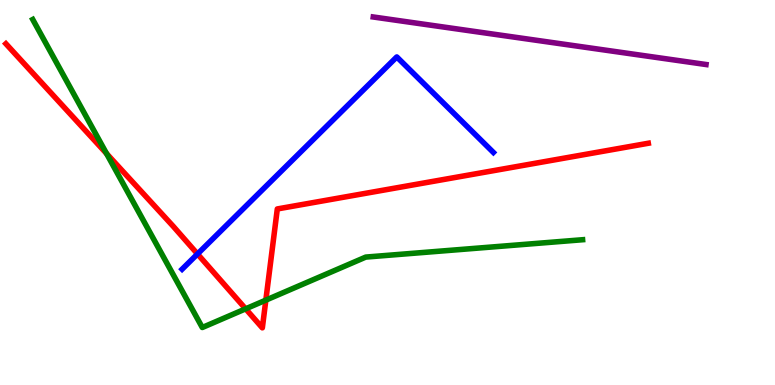[{'lines': ['blue', 'red'], 'intersections': [{'x': 2.55, 'y': 3.4}]}, {'lines': ['green', 'red'], 'intersections': [{'x': 1.37, 'y': 6.01}, {'x': 3.17, 'y': 1.98}, {'x': 3.43, 'y': 2.2}]}, {'lines': ['purple', 'red'], 'intersections': []}, {'lines': ['blue', 'green'], 'intersections': []}, {'lines': ['blue', 'purple'], 'intersections': []}, {'lines': ['green', 'purple'], 'intersections': []}]